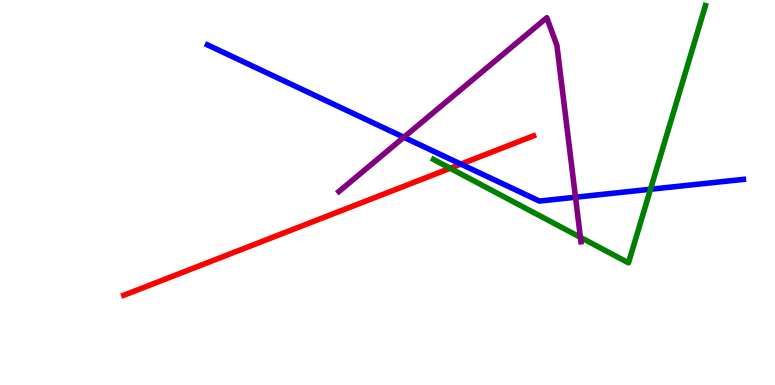[{'lines': ['blue', 'red'], 'intersections': [{'x': 5.95, 'y': 5.74}]}, {'lines': ['green', 'red'], 'intersections': [{'x': 5.81, 'y': 5.63}]}, {'lines': ['purple', 'red'], 'intersections': []}, {'lines': ['blue', 'green'], 'intersections': [{'x': 8.39, 'y': 5.08}]}, {'lines': ['blue', 'purple'], 'intersections': [{'x': 5.21, 'y': 6.43}, {'x': 7.43, 'y': 4.88}]}, {'lines': ['green', 'purple'], 'intersections': [{'x': 7.49, 'y': 3.84}]}]